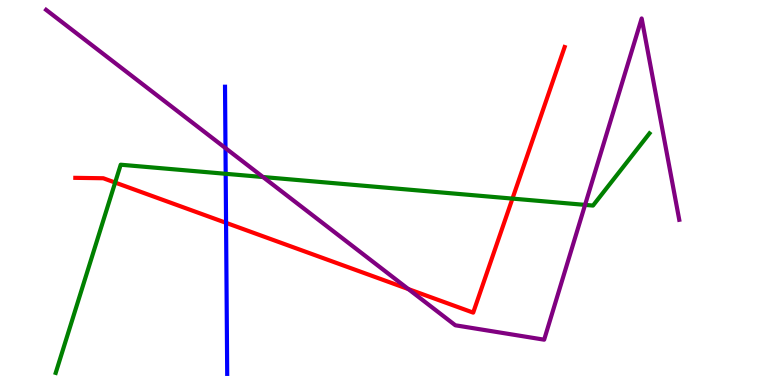[{'lines': ['blue', 'red'], 'intersections': [{'x': 2.92, 'y': 4.21}]}, {'lines': ['green', 'red'], 'intersections': [{'x': 1.49, 'y': 5.26}, {'x': 6.61, 'y': 4.84}]}, {'lines': ['purple', 'red'], 'intersections': [{'x': 5.27, 'y': 2.49}]}, {'lines': ['blue', 'green'], 'intersections': [{'x': 2.91, 'y': 5.49}]}, {'lines': ['blue', 'purple'], 'intersections': [{'x': 2.91, 'y': 6.15}]}, {'lines': ['green', 'purple'], 'intersections': [{'x': 3.39, 'y': 5.4}, {'x': 7.55, 'y': 4.68}]}]